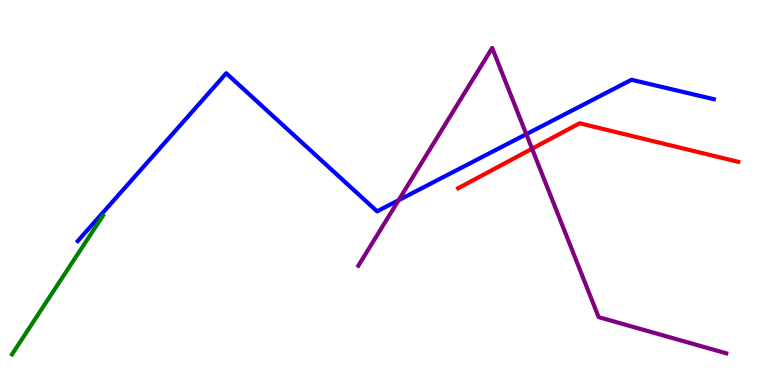[{'lines': ['blue', 'red'], 'intersections': []}, {'lines': ['green', 'red'], 'intersections': []}, {'lines': ['purple', 'red'], 'intersections': [{'x': 6.87, 'y': 6.14}]}, {'lines': ['blue', 'green'], 'intersections': []}, {'lines': ['blue', 'purple'], 'intersections': [{'x': 5.14, 'y': 4.8}, {'x': 6.79, 'y': 6.51}]}, {'lines': ['green', 'purple'], 'intersections': []}]